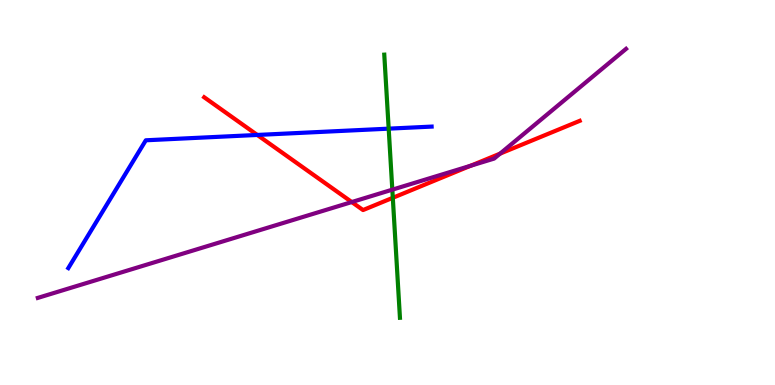[{'lines': ['blue', 'red'], 'intersections': [{'x': 3.32, 'y': 6.49}]}, {'lines': ['green', 'red'], 'intersections': [{'x': 5.07, 'y': 4.86}]}, {'lines': ['purple', 'red'], 'intersections': [{'x': 4.54, 'y': 4.75}, {'x': 6.07, 'y': 5.69}, {'x': 6.45, 'y': 6.01}]}, {'lines': ['blue', 'green'], 'intersections': [{'x': 5.02, 'y': 6.66}]}, {'lines': ['blue', 'purple'], 'intersections': []}, {'lines': ['green', 'purple'], 'intersections': [{'x': 5.06, 'y': 5.07}]}]